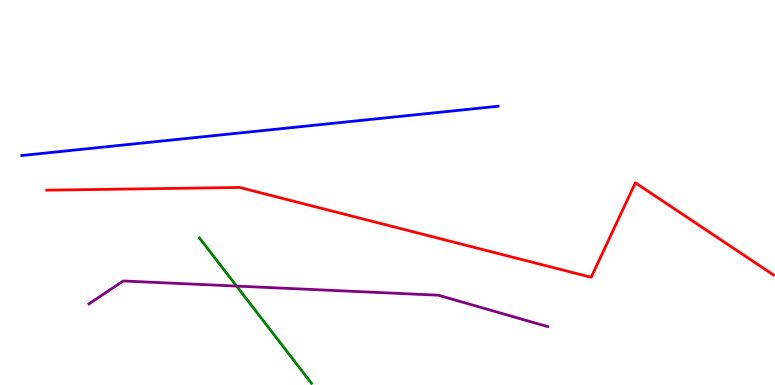[{'lines': ['blue', 'red'], 'intersections': []}, {'lines': ['green', 'red'], 'intersections': []}, {'lines': ['purple', 'red'], 'intersections': []}, {'lines': ['blue', 'green'], 'intersections': []}, {'lines': ['blue', 'purple'], 'intersections': []}, {'lines': ['green', 'purple'], 'intersections': [{'x': 3.05, 'y': 2.57}]}]